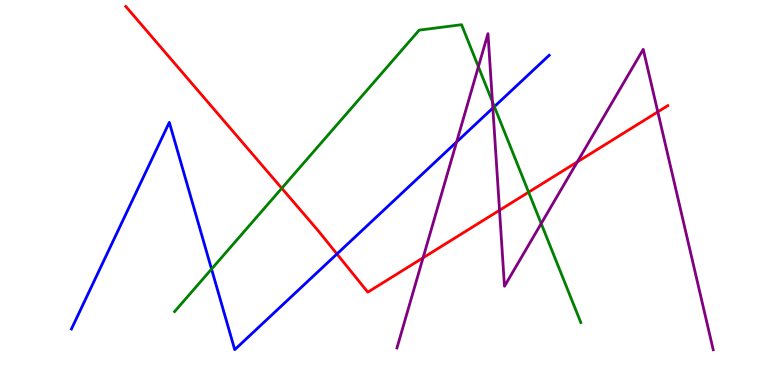[{'lines': ['blue', 'red'], 'intersections': [{'x': 4.35, 'y': 3.4}]}, {'lines': ['green', 'red'], 'intersections': [{'x': 3.64, 'y': 5.11}, {'x': 6.82, 'y': 5.01}]}, {'lines': ['purple', 'red'], 'intersections': [{'x': 5.46, 'y': 3.3}, {'x': 6.45, 'y': 4.54}, {'x': 7.45, 'y': 5.79}, {'x': 8.49, 'y': 7.09}]}, {'lines': ['blue', 'green'], 'intersections': [{'x': 2.73, 'y': 3.01}, {'x': 6.38, 'y': 7.23}]}, {'lines': ['blue', 'purple'], 'intersections': [{'x': 5.89, 'y': 6.31}, {'x': 6.36, 'y': 7.19}]}, {'lines': ['green', 'purple'], 'intersections': [{'x': 6.17, 'y': 8.27}, {'x': 6.35, 'y': 7.36}, {'x': 6.98, 'y': 4.19}]}]